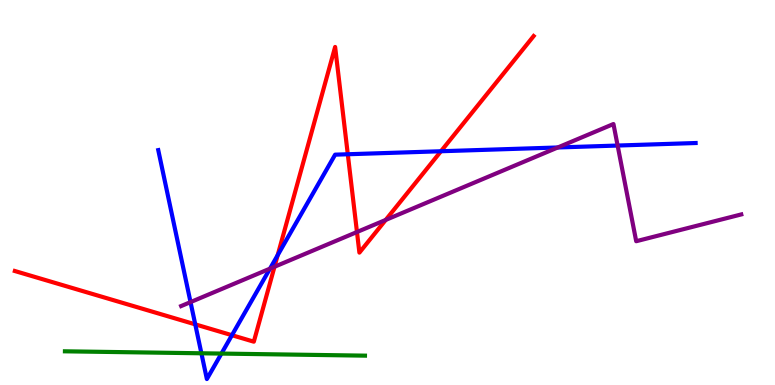[{'lines': ['blue', 'red'], 'intersections': [{'x': 2.52, 'y': 1.58}, {'x': 2.99, 'y': 1.29}, {'x': 3.58, 'y': 3.37}, {'x': 4.49, 'y': 5.99}, {'x': 5.69, 'y': 6.07}]}, {'lines': ['green', 'red'], 'intersections': []}, {'lines': ['purple', 'red'], 'intersections': [{'x': 3.54, 'y': 3.07}, {'x': 4.61, 'y': 3.97}, {'x': 4.98, 'y': 4.29}]}, {'lines': ['blue', 'green'], 'intersections': [{'x': 2.6, 'y': 0.824}, {'x': 2.86, 'y': 0.816}]}, {'lines': ['blue', 'purple'], 'intersections': [{'x': 2.46, 'y': 2.15}, {'x': 3.48, 'y': 3.02}, {'x': 7.2, 'y': 6.17}, {'x': 7.97, 'y': 6.22}]}, {'lines': ['green', 'purple'], 'intersections': []}]